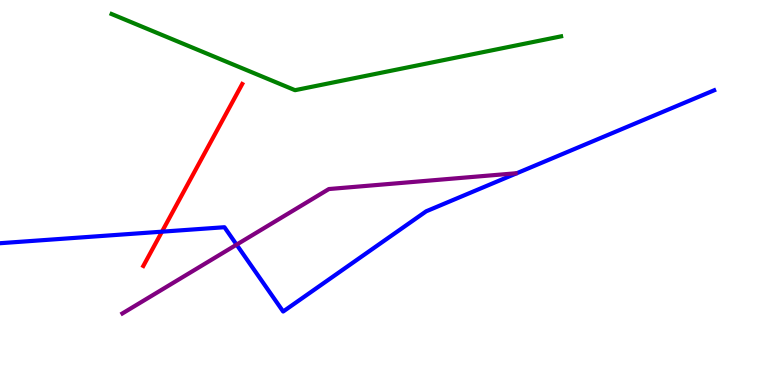[{'lines': ['blue', 'red'], 'intersections': [{'x': 2.09, 'y': 3.98}]}, {'lines': ['green', 'red'], 'intersections': []}, {'lines': ['purple', 'red'], 'intersections': []}, {'lines': ['blue', 'green'], 'intersections': []}, {'lines': ['blue', 'purple'], 'intersections': [{'x': 3.05, 'y': 3.65}]}, {'lines': ['green', 'purple'], 'intersections': []}]